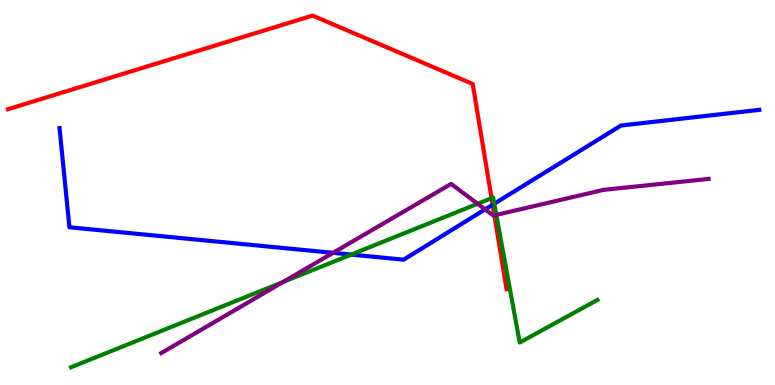[{'lines': ['blue', 'red'], 'intersections': [{'x': 6.36, 'y': 4.68}]}, {'lines': ['green', 'red'], 'intersections': [{'x': 6.34, 'y': 4.85}]}, {'lines': ['purple', 'red'], 'intersections': [{'x': 6.38, 'y': 4.41}]}, {'lines': ['blue', 'green'], 'intersections': [{'x': 4.53, 'y': 3.39}, {'x': 6.38, 'y': 4.71}]}, {'lines': ['blue', 'purple'], 'intersections': [{'x': 4.3, 'y': 3.43}, {'x': 6.26, 'y': 4.56}]}, {'lines': ['green', 'purple'], 'intersections': [{'x': 3.65, 'y': 2.68}, {'x': 6.16, 'y': 4.71}, {'x': 6.4, 'y': 4.42}]}]